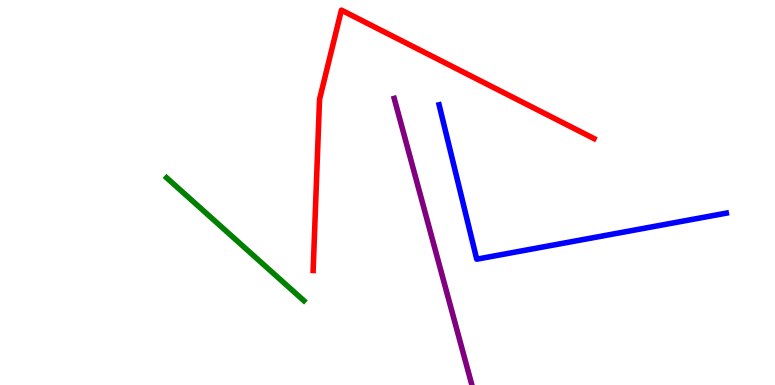[{'lines': ['blue', 'red'], 'intersections': []}, {'lines': ['green', 'red'], 'intersections': []}, {'lines': ['purple', 'red'], 'intersections': []}, {'lines': ['blue', 'green'], 'intersections': []}, {'lines': ['blue', 'purple'], 'intersections': []}, {'lines': ['green', 'purple'], 'intersections': []}]